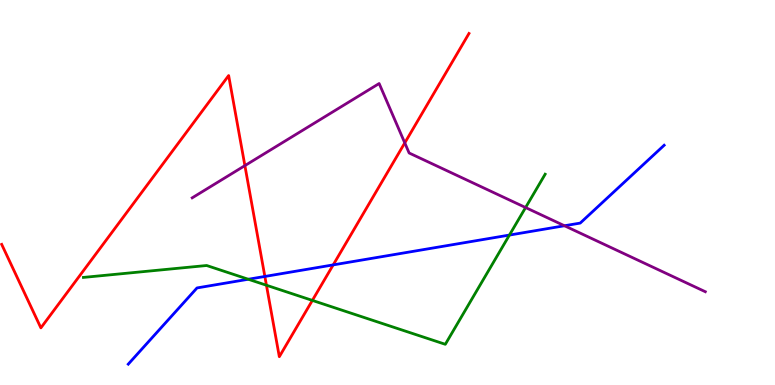[{'lines': ['blue', 'red'], 'intersections': [{'x': 3.42, 'y': 2.82}, {'x': 4.3, 'y': 3.12}]}, {'lines': ['green', 'red'], 'intersections': [{'x': 3.44, 'y': 2.59}, {'x': 4.03, 'y': 2.2}]}, {'lines': ['purple', 'red'], 'intersections': [{'x': 3.16, 'y': 5.7}, {'x': 5.22, 'y': 6.29}]}, {'lines': ['blue', 'green'], 'intersections': [{'x': 3.2, 'y': 2.75}, {'x': 6.57, 'y': 3.89}]}, {'lines': ['blue', 'purple'], 'intersections': [{'x': 7.28, 'y': 4.14}]}, {'lines': ['green', 'purple'], 'intersections': [{'x': 6.78, 'y': 4.61}]}]